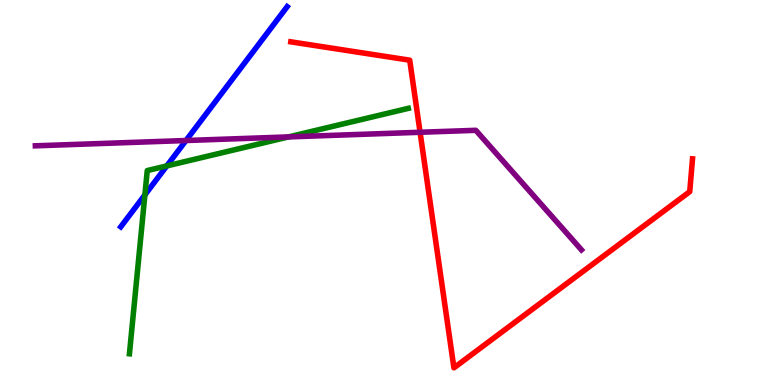[{'lines': ['blue', 'red'], 'intersections': []}, {'lines': ['green', 'red'], 'intersections': []}, {'lines': ['purple', 'red'], 'intersections': [{'x': 5.42, 'y': 6.56}]}, {'lines': ['blue', 'green'], 'intersections': [{'x': 1.87, 'y': 4.94}, {'x': 2.15, 'y': 5.69}]}, {'lines': ['blue', 'purple'], 'intersections': [{'x': 2.4, 'y': 6.35}]}, {'lines': ['green', 'purple'], 'intersections': [{'x': 3.72, 'y': 6.44}]}]